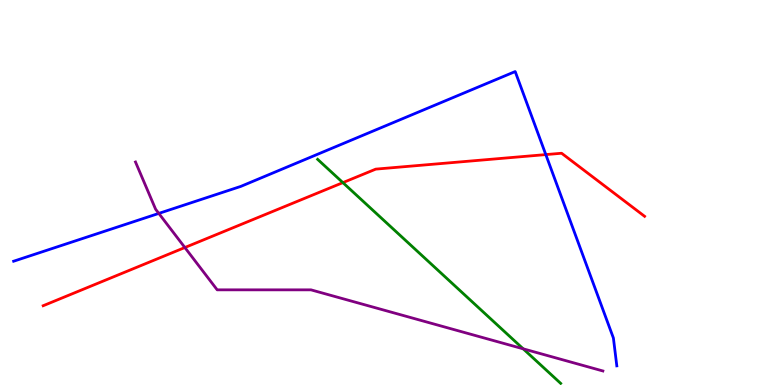[{'lines': ['blue', 'red'], 'intersections': [{'x': 7.04, 'y': 5.98}]}, {'lines': ['green', 'red'], 'intersections': [{'x': 4.42, 'y': 5.26}]}, {'lines': ['purple', 'red'], 'intersections': [{'x': 2.39, 'y': 3.57}]}, {'lines': ['blue', 'green'], 'intersections': []}, {'lines': ['blue', 'purple'], 'intersections': [{'x': 2.05, 'y': 4.46}]}, {'lines': ['green', 'purple'], 'intersections': [{'x': 6.75, 'y': 0.94}]}]